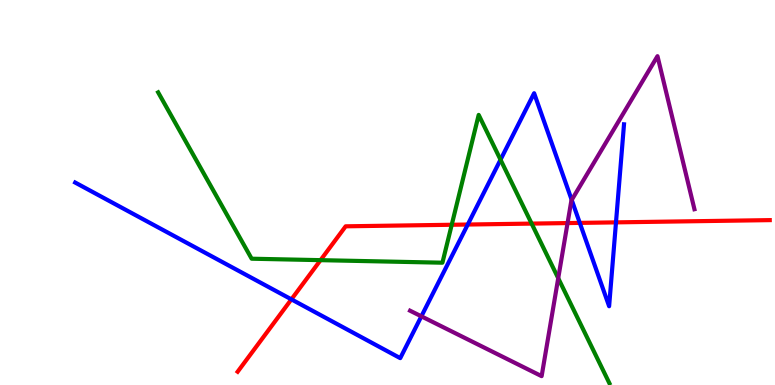[{'lines': ['blue', 'red'], 'intersections': [{'x': 3.76, 'y': 2.22}, {'x': 6.04, 'y': 4.17}, {'x': 7.48, 'y': 4.21}, {'x': 7.95, 'y': 4.22}]}, {'lines': ['green', 'red'], 'intersections': [{'x': 4.14, 'y': 3.24}, {'x': 5.83, 'y': 4.16}, {'x': 6.86, 'y': 4.19}]}, {'lines': ['purple', 'red'], 'intersections': [{'x': 7.32, 'y': 4.21}]}, {'lines': ['blue', 'green'], 'intersections': [{'x': 6.46, 'y': 5.85}]}, {'lines': ['blue', 'purple'], 'intersections': [{'x': 5.44, 'y': 1.78}, {'x': 7.38, 'y': 4.81}]}, {'lines': ['green', 'purple'], 'intersections': [{'x': 7.2, 'y': 2.77}]}]